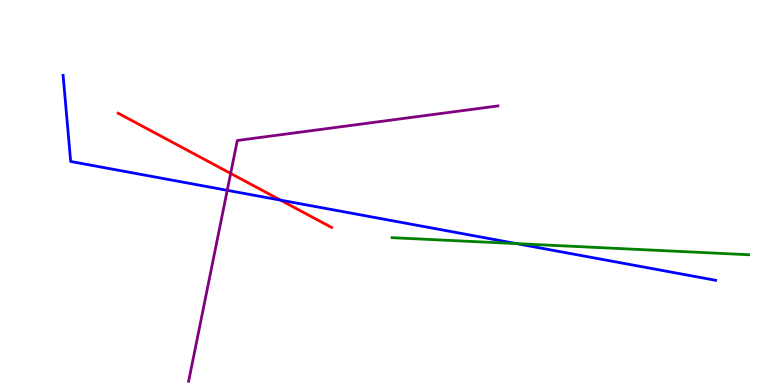[{'lines': ['blue', 'red'], 'intersections': [{'x': 3.62, 'y': 4.8}]}, {'lines': ['green', 'red'], 'intersections': []}, {'lines': ['purple', 'red'], 'intersections': [{'x': 2.98, 'y': 5.5}]}, {'lines': ['blue', 'green'], 'intersections': [{'x': 6.67, 'y': 3.67}]}, {'lines': ['blue', 'purple'], 'intersections': [{'x': 2.93, 'y': 5.06}]}, {'lines': ['green', 'purple'], 'intersections': []}]